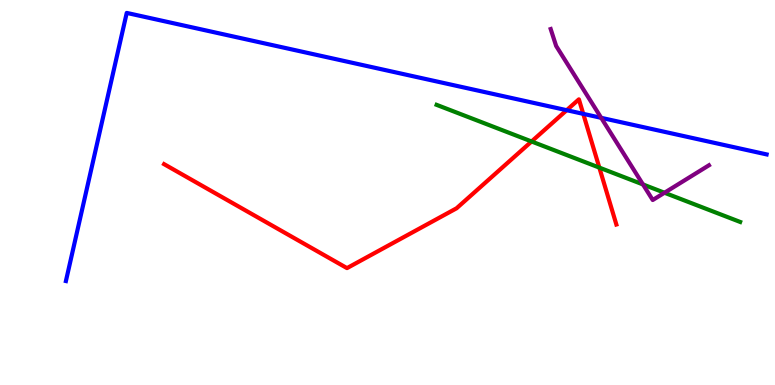[{'lines': ['blue', 'red'], 'intersections': [{'x': 7.31, 'y': 7.14}, {'x': 7.53, 'y': 7.04}]}, {'lines': ['green', 'red'], 'intersections': [{'x': 6.86, 'y': 6.33}, {'x': 7.73, 'y': 5.65}]}, {'lines': ['purple', 'red'], 'intersections': []}, {'lines': ['blue', 'green'], 'intersections': []}, {'lines': ['blue', 'purple'], 'intersections': [{'x': 7.76, 'y': 6.94}]}, {'lines': ['green', 'purple'], 'intersections': [{'x': 8.3, 'y': 5.21}, {'x': 8.57, 'y': 4.99}]}]